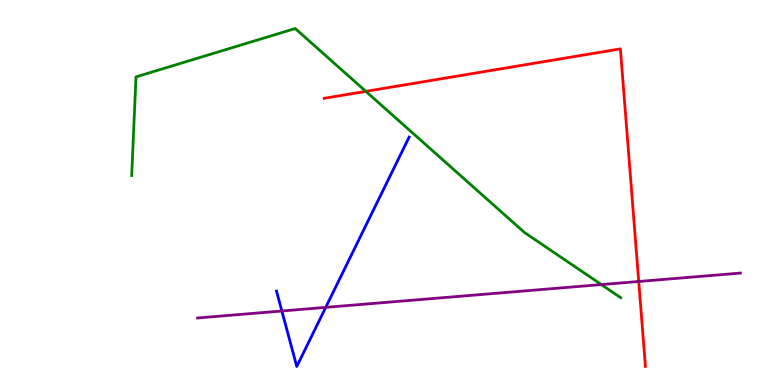[{'lines': ['blue', 'red'], 'intersections': []}, {'lines': ['green', 'red'], 'intersections': [{'x': 4.72, 'y': 7.63}]}, {'lines': ['purple', 'red'], 'intersections': [{'x': 8.24, 'y': 2.69}]}, {'lines': ['blue', 'green'], 'intersections': []}, {'lines': ['blue', 'purple'], 'intersections': [{'x': 3.64, 'y': 1.92}, {'x': 4.2, 'y': 2.02}]}, {'lines': ['green', 'purple'], 'intersections': [{'x': 7.76, 'y': 2.61}]}]